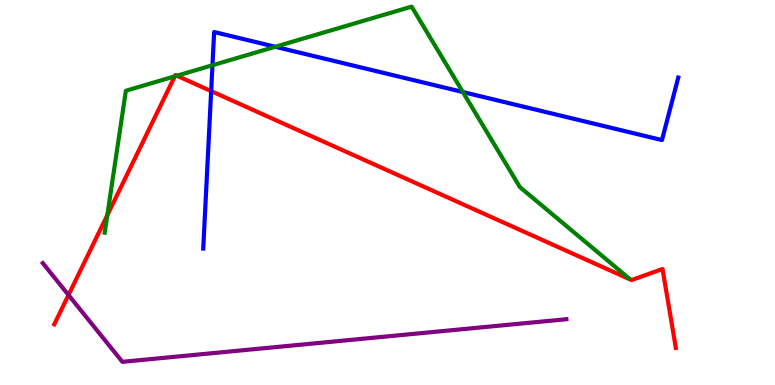[{'lines': ['blue', 'red'], 'intersections': [{'x': 2.72, 'y': 7.63}]}, {'lines': ['green', 'red'], 'intersections': [{'x': 1.38, 'y': 4.41}, {'x': 2.26, 'y': 8.02}, {'x': 2.28, 'y': 8.03}]}, {'lines': ['purple', 'red'], 'intersections': [{'x': 0.884, 'y': 2.34}]}, {'lines': ['blue', 'green'], 'intersections': [{'x': 2.74, 'y': 8.3}, {'x': 3.55, 'y': 8.79}, {'x': 5.97, 'y': 7.61}]}, {'lines': ['blue', 'purple'], 'intersections': []}, {'lines': ['green', 'purple'], 'intersections': []}]